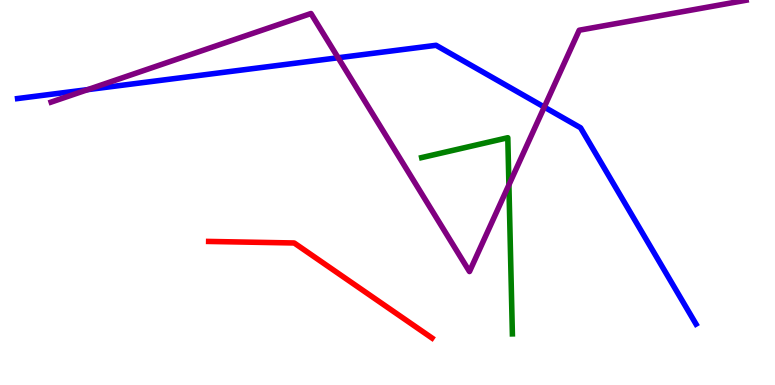[{'lines': ['blue', 'red'], 'intersections': []}, {'lines': ['green', 'red'], 'intersections': []}, {'lines': ['purple', 'red'], 'intersections': []}, {'lines': ['blue', 'green'], 'intersections': []}, {'lines': ['blue', 'purple'], 'intersections': [{'x': 1.13, 'y': 7.67}, {'x': 4.36, 'y': 8.5}, {'x': 7.02, 'y': 7.22}]}, {'lines': ['green', 'purple'], 'intersections': [{'x': 6.57, 'y': 5.2}]}]